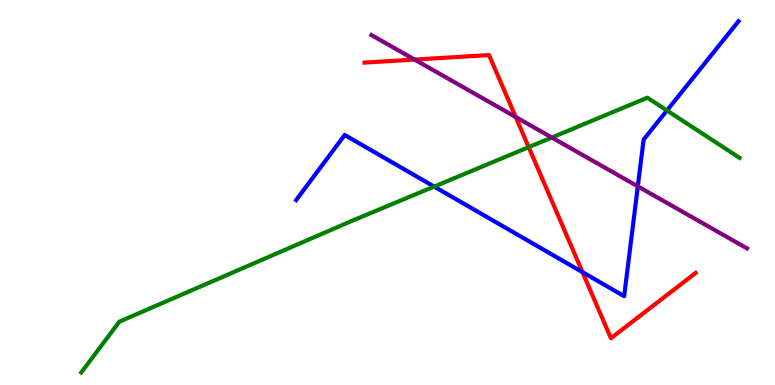[{'lines': ['blue', 'red'], 'intersections': [{'x': 7.52, 'y': 2.93}]}, {'lines': ['green', 'red'], 'intersections': [{'x': 6.82, 'y': 6.18}]}, {'lines': ['purple', 'red'], 'intersections': [{'x': 5.35, 'y': 8.45}, {'x': 6.65, 'y': 6.96}]}, {'lines': ['blue', 'green'], 'intersections': [{'x': 5.6, 'y': 5.15}, {'x': 8.61, 'y': 7.13}]}, {'lines': ['blue', 'purple'], 'intersections': [{'x': 8.23, 'y': 5.16}]}, {'lines': ['green', 'purple'], 'intersections': [{'x': 7.12, 'y': 6.43}]}]